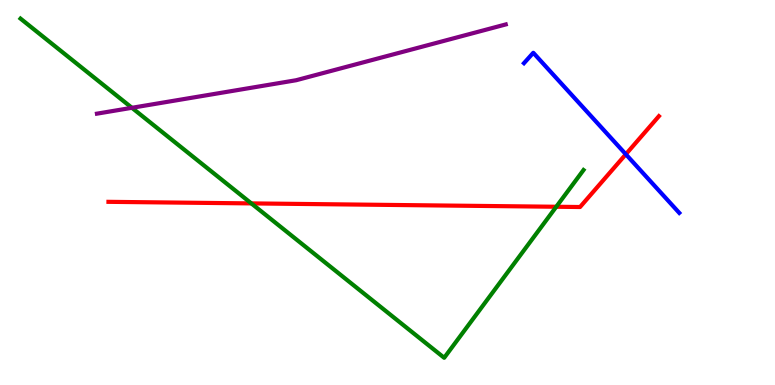[{'lines': ['blue', 'red'], 'intersections': [{'x': 8.08, 'y': 5.99}]}, {'lines': ['green', 'red'], 'intersections': [{'x': 3.24, 'y': 4.72}, {'x': 7.18, 'y': 4.63}]}, {'lines': ['purple', 'red'], 'intersections': []}, {'lines': ['blue', 'green'], 'intersections': []}, {'lines': ['blue', 'purple'], 'intersections': []}, {'lines': ['green', 'purple'], 'intersections': [{'x': 1.7, 'y': 7.2}]}]